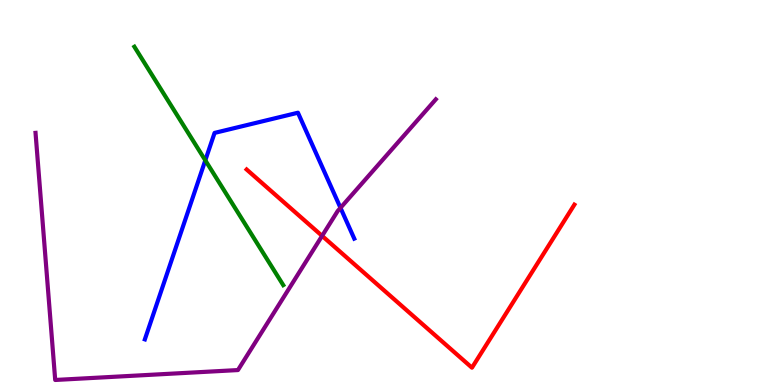[{'lines': ['blue', 'red'], 'intersections': []}, {'lines': ['green', 'red'], 'intersections': []}, {'lines': ['purple', 'red'], 'intersections': [{'x': 4.16, 'y': 3.87}]}, {'lines': ['blue', 'green'], 'intersections': [{'x': 2.65, 'y': 5.84}]}, {'lines': ['blue', 'purple'], 'intersections': [{'x': 4.39, 'y': 4.6}]}, {'lines': ['green', 'purple'], 'intersections': []}]